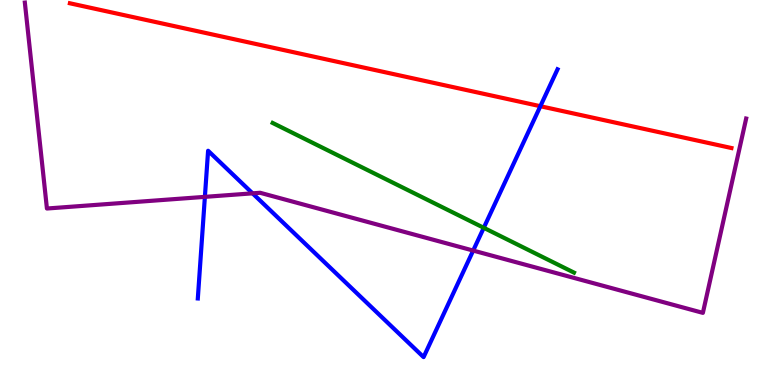[{'lines': ['blue', 'red'], 'intersections': [{'x': 6.97, 'y': 7.24}]}, {'lines': ['green', 'red'], 'intersections': []}, {'lines': ['purple', 'red'], 'intersections': []}, {'lines': ['blue', 'green'], 'intersections': [{'x': 6.24, 'y': 4.08}]}, {'lines': ['blue', 'purple'], 'intersections': [{'x': 2.64, 'y': 4.89}, {'x': 3.26, 'y': 4.98}, {'x': 6.11, 'y': 3.49}]}, {'lines': ['green', 'purple'], 'intersections': []}]